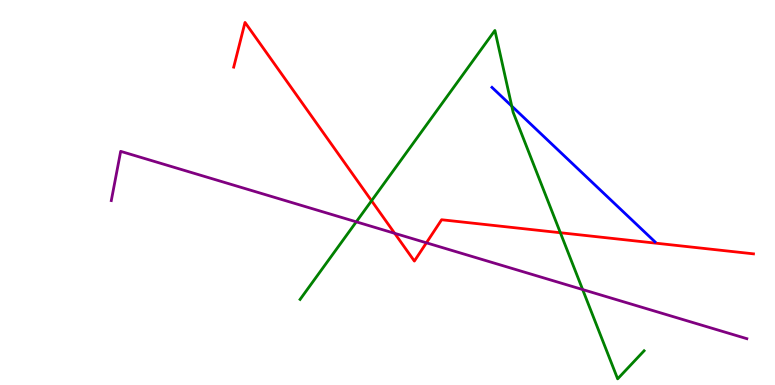[{'lines': ['blue', 'red'], 'intersections': []}, {'lines': ['green', 'red'], 'intersections': [{'x': 4.79, 'y': 4.79}, {'x': 7.23, 'y': 3.96}]}, {'lines': ['purple', 'red'], 'intersections': [{'x': 5.09, 'y': 3.94}, {'x': 5.5, 'y': 3.69}]}, {'lines': ['blue', 'green'], 'intersections': [{'x': 6.6, 'y': 7.24}]}, {'lines': ['blue', 'purple'], 'intersections': []}, {'lines': ['green', 'purple'], 'intersections': [{'x': 4.6, 'y': 4.24}, {'x': 7.52, 'y': 2.48}]}]